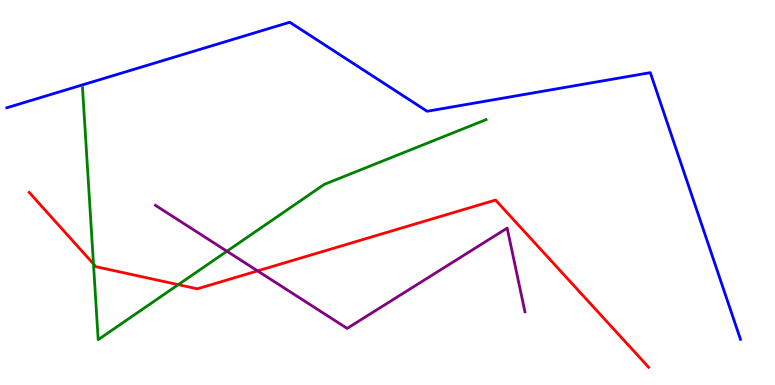[{'lines': ['blue', 'red'], 'intersections': []}, {'lines': ['green', 'red'], 'intersections': [{'x': 1.21, 'y': 3.14}, {'x': 2.3, 'y': 2.61}]}, {'lines': ['purple', 'red'], 'intersections': [{'x': 3.32, 'y': 2.96}]}, {'lines': ['blue', 'green'], 'intersections': []}, {'lines': ['blue', 'purple'], 'intersections': []}, {'lines': ['green', 'purple'], 'intersections': [{'x': 2.93, 'y': 3.47}]}]